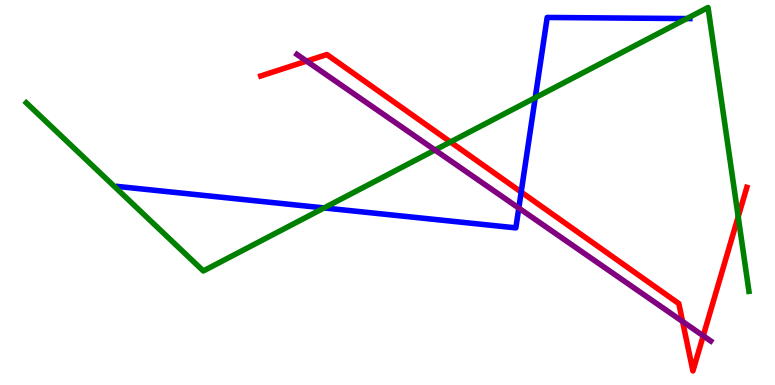[{'lines': ['blue', 'red'], 'intersections': [{'x': 6.72, 'y': 5.01}]}, {'lines': ['green', 'red'], 'intersections': [{'x': 5.81, 'y': 6.31}, {'x': 9.53, 'y': 4.37}]}, {'lines': ['purple', 'red'], 'intersections': [{'x': 3.96, 'y': 8.41}, {'x': 8.81, 'y': 1.65}, {'x': 9.07, 'y': 1.28}]}, {'lines': ['blue', 'green'], 'intersections': [{'x': 4.18, 'y': 4.6}, {'x': 6.91, 'y': 7.46}, {'x': 8.86, 'y': 9.52}]}, {'lines': ['blue', 'purple'], 'intersections': [{'x': 6.69, 'y': 4.6}]}, {'lines': ['green', 'purple'], 'intersections': [{'x': 5.61, 'y': 6.1}]}]